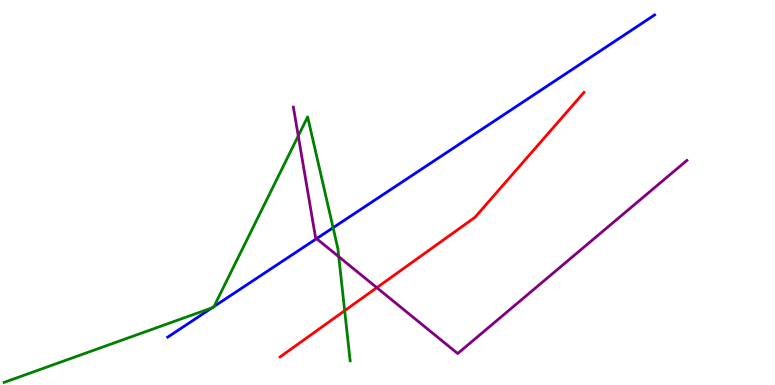[{'lines': ['blue', 'red'], 'intersections': []}, {'lines': ['green', 'red'], 'intersections': [{'x': 4.45, 'y': 1.93}]}, {'lines': ['purple', 'red'], 'intersections': [{'x': 4.86, 'y': 2.53}]}, {'lines': ['blue', 'green'], 'intersections': [{'x': 2.74, 'y': 2.0}, {'x': 2.76, 'y': 2.04}, {'x': 4.3, 'y': 4.09}]}, {'lines': ['blue', 'purple'], 'intersections': [{'x': 4.08, 'y': 3.8}]}, {'lines': ['green', 'purple'], 'intersections': [{'x': 3.85, 'y': 6.47}, {'x': 4.37, 'y': 3.33}]}]